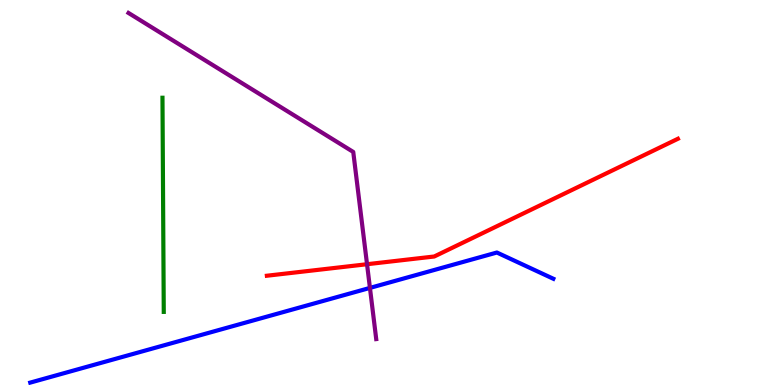[{'lines': ['blue', 'red'], 'intersections': []}, {'lines': ['green', 'red'], 'intersections': []}, {'lines': ['purple', 'red'], 'intersections': [{'x': 4.74, 'y': 3.14}]}, {'lines': ['blue', 'green'], 'intersections': []}, {'lines': ['blue', 'purple'], 'intersections': [{'x': 4.77, 'y': 2.52}]}, {'lines': ['green', 'purple'], 'intersections': []}]